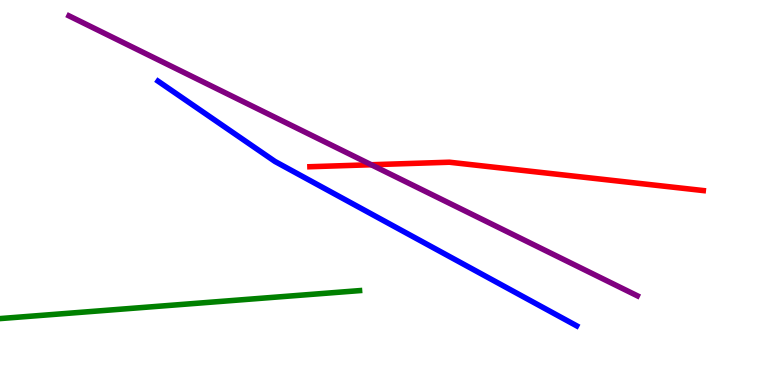[{'lines': ['blue', 'red'], 'intersections': []}, {'lines': ['green', 'red'], 'intersections': []}, {'lines': ['purple', 'red'], 'intersections': [{'x': 4.79, 'y': 5.72}]}, {'lines': ['blue', 'green'], 'intersections': []}, {'lines': ['blue', 'purple'], 'intersections': []}, {'lines': ['green', 'purple'], 'intersections': []}]